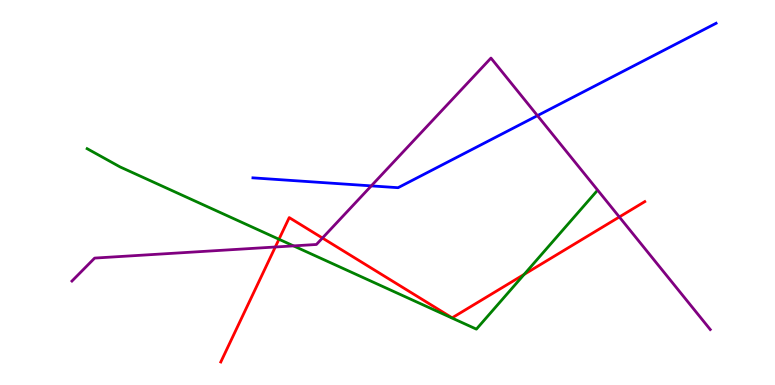[{'lines': ['blue', 'red'], 'intersections': []}, {'lines': ['green', 'red'], 'intersections': [{'x': 3.6, 'y': 3.79}, {'x': 6.76, 'y': 2.87}]}, {'lines': ['purple', 'red'], 'intersections': [{'x': 3.55, 'y': 3.58}, {'x': 4.16, 'y': 3.82}, {'x': 7.99, 'y': 4.36}]}, {'lines': ['blue', 'green'], 'intersections': []}, {'lines': ['blue', 'purple'], 'intersections': [{'x': 4.79, 'y': 5.17}, {'x': 6.93, 'y': 7.0}]}, {'lines': ['green', 'purple'], 'intersections': [{'x': 3.79, 'y': 3.61}]}]